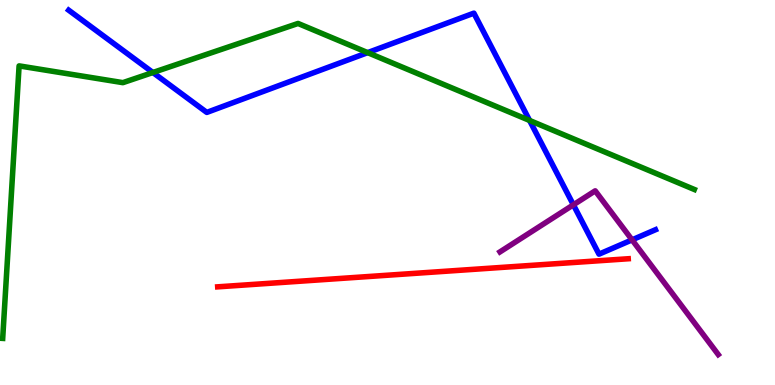[{'lines': ['blue', 'red'], 'intersections': []}, {'lines': ['green', 'red'], 'intersections': []}, {'lines': ['purple', 'red'], 'intersections': []}, {'lines': ['blue', 'green'], 'intersections': [{'x': 1.97, 'y': 8.12}, {'x': 4.74, 'y': 8.63}, {'x': 6.83, 'y': 6.87}]}, {'lines': ['blue', 'purple'], 'intersections': [{'x': 7.4, 'y': 4.68}, {'x': 8.16, 'y': 3.77}]}, {'lines': ['green', 'purple'], 'intersections': []}]